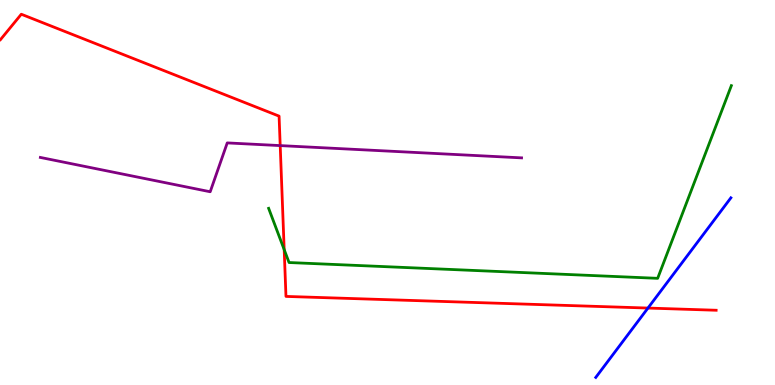[{'lines': ['blue', 'red'], 'intersections': [{'x': 8.36, 'y': 2.0}]}, {'lines': ['green', 'red'], 'intersections': [{'x': 3.67, 'y': 3.52}]}, {'lines': ['purple', 'red'], 'intersections': [{'x': 3.62, 'y': 6.22}]}, {'lines': ['blue', 'green'], 'intersections': []}, {'lines': ['blue', 'purple'], 'intersections': []}, {'lines': ['green', 'purple'], 'intersections': []}]